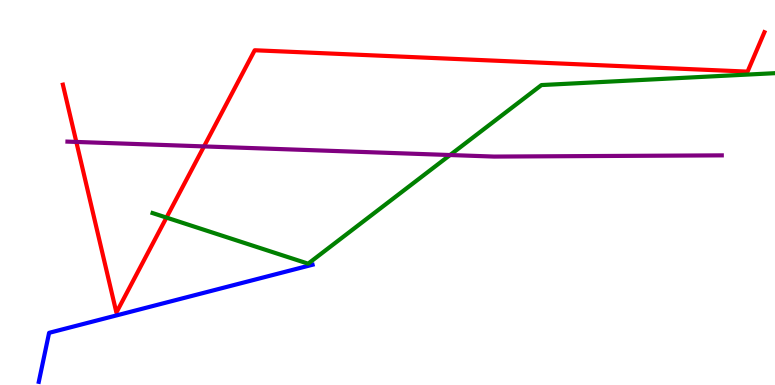[{'lines': ['blue', 'red'], 'intersections': []}, {'lines': ['green', 'red'], 'intersections': [{'x': 2.15, 'y': 4.35}]}, {'lines': ['purple', 'red'], 'intersections': [{'x': 0.985, 'y': 6.31}, {'x': 2.63, 'y': 6.2}]}, {'lines': ['blue', 'green'], 'intersections': []}, {'lines': ['blue', 'purple'], 'intersections': []}, {'lines': ['green', 'purple'], 'intersections': [{'x': 5.81, 'y': 5.97}]}]